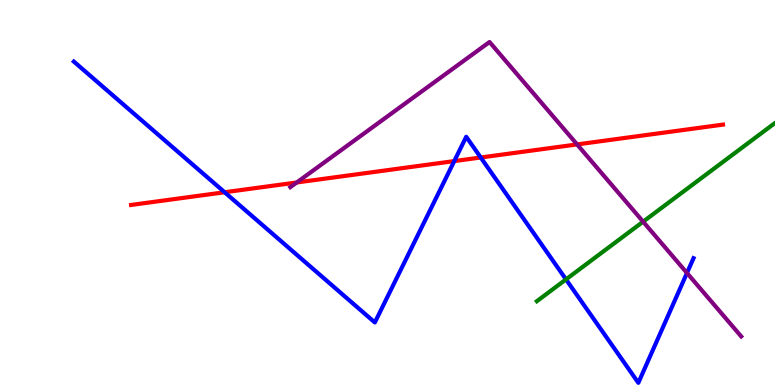[{'lines': ['blue', 'red'], 'intersections': [{'x': 2.9, 'y': 5.01}, {'x': 5.86, 'y': 5.82}, {'x': 6.2, 'y': 5.91}]}, {'lines': ['green', 'red'], 'intersections': []}, {'lines': ['purple', 'red'], 'intersections': [{'x': 3.83, 'y': 5.26}, {'x': 7.45, 'y': 6.25}]}, {'lines': ['blue', 'green'], 'intersections': [{'x': 7.3, 'y': 2.74}]}, {'lines': ['blue', 'purple'], 'intersections': [{'x': 8.86, 'y': 2.91}]}, {'lines': ['green', 'purple'], 'intersections': [{'x': 8.3, 'y': 4.24}]}]